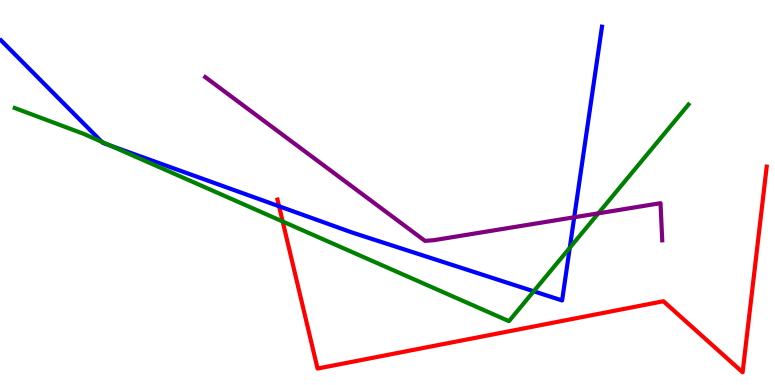[{'lines': ['blue', 'red'], 'intersections': [{'x': 3.6, 'y': 4.64}]}, {'lines': ['green', 'red'], 'intersections': [{'x': 3.65, 'y': 4.25}]}, {'lines': ['purple', 'red'], 'intersections': []}, {'lines': ['blue', 'green'], 'intersections': [{'x': 1.31, 'y': 6.32}, {'x': 1.42, 'y': 6.22}, {'x': 6.89, 'y': 2.43}, {'x': 7.35, 'y': 3.56}]}, {'lines': ['blue', 'purple'], 'intersections': [{'x': 7.41, 'y': 4.36}]}, {'lines': ['green', 'purple'], 'intersections': [{'x': 7.72, 'y': 4.46}]}]